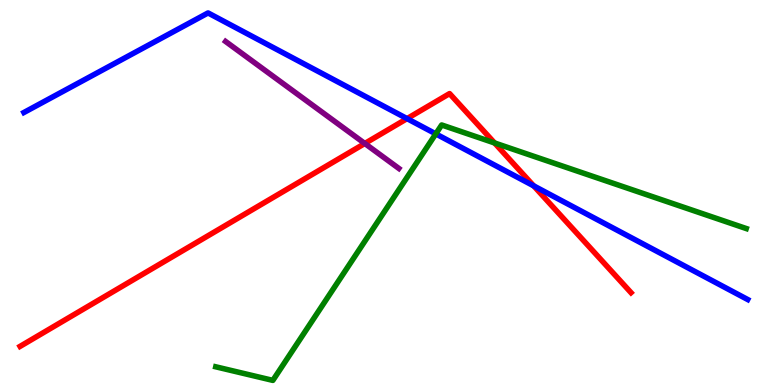[{'lines': ['blue', 'red'], 'intersections': [{'x': 5.25, 'y': 6.92}, {'x': 6.89, 'y': 5.17}]}, {'lines': ['green', 'red'], 'intersections': [{'x': 6.38, 'y': 6.29}]}, {'lines': ['purple', 'red'], 'intersections': [{'x': 4.71, 'y': 6.27}]}, {'lines': ['blue', 'green'], 'intersections': [{'x': 5.62, 'y': 6.52}]}, {'lines': ['blue', 'purple'], 'intersections': []}, {'lines': ['green', 'purple'], 'intersections': []}]